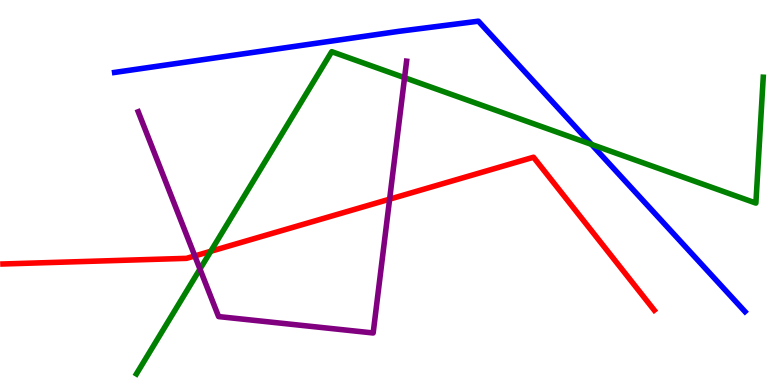[{'lines': ['blue', 'red'], 'intersections': []}, {'lines': ['green', 'red'], 'intersections': [{'x': 2.72, 'y': 3.47}]}, {'lines': ['purple', 'red'], 'intersections': [{'x': 2.51, 'y': 3.35}, {'x': 5.03, 'y': 4.83}]}, {'lines': ['blue', 'green'], 'intersections': [{'x': 7.63, 'y': 6.25}]}, {'lines': ['blue', 'purple'], 'intersections': []}, {'lines': ['green', 'purple'], 'intersections': [{'x': 2.58, 'y': 3.01}, {'x': 5.22, 'y': 7.98}]}]